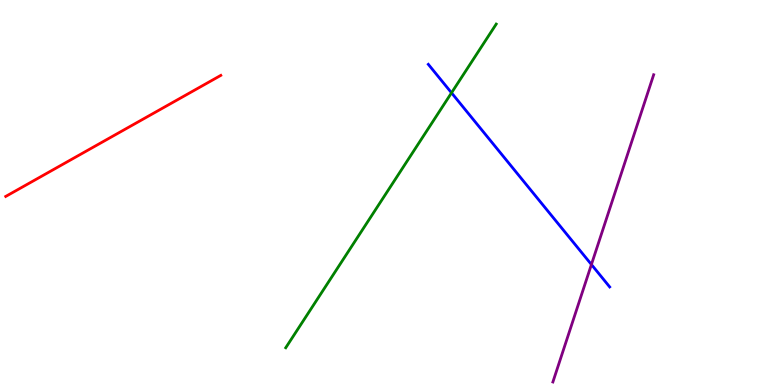[{'lines': ['blue', 'red'], 'intersections': []}, {'lines': ['green', 'red'], 'intersections': []}, {'lines': ['purple', 'red'], 'intersections': []}, {'lines': ['blue', 'green'], 'intersections': [{'x': 5.83, 'y': 7.59}]}, {'lines': ['blue', 'purple'], 'intersections': [{'x': 7.63, 'y': 3.13}]}, {'lines': ['green', 'purple'], 'intersections': []}]